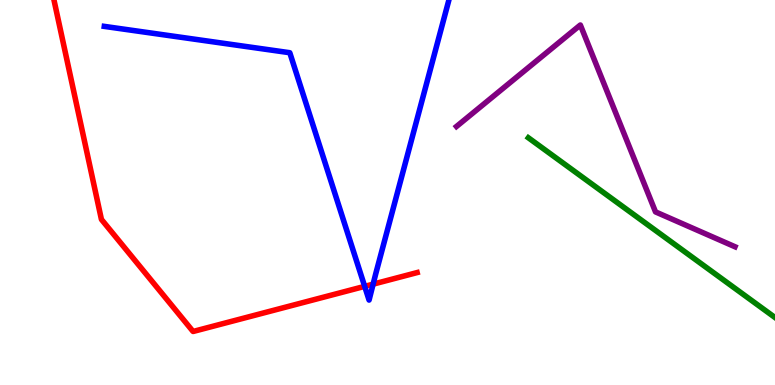[{'lines': ['blue', 'red'], 'intersections': [{'x': 4.71, 'y': 2.56}, {'x': 4.81, 'y': 2.62}]}, {'lines': ['green', 'red'], 'intersections': []}, {'lines': ['purple', 'red'], 'intersections': []}, {'lines': ['blue', 'green'], 'intersections': []}, {'lines': ['blue', 'purple'], 'intersections': []}, {'lines': ['green', 'purple'], 'intersections': []}]